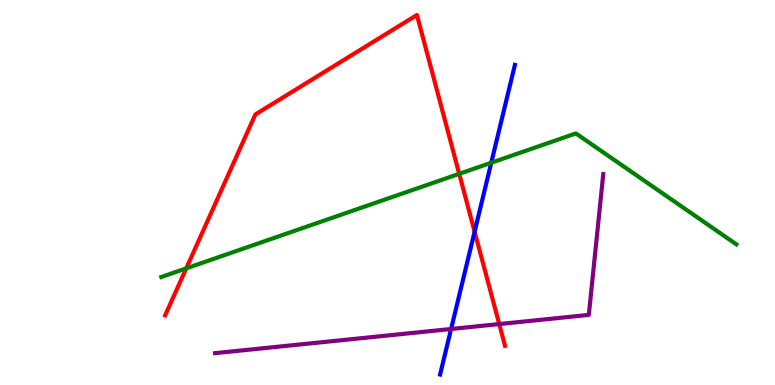[{'lines': ['blue', 'red'], 'intersections': [{'x': 6.12, 'y': 3.98}]}, {'lines': ['green', 'red'], 'intersections': [{'x': 2.4, 'y': 3.03}, {'x': 5.93, 'y': 5.48}]}, {'lines': ['purple', 'red'], 'intersections': [{'x': 6.44, 'y': 1.58}]}, {'lines': ['blue', 'green'], 'intersections': [{'x': 6.34, 'y': 5.77}]}, {'lines': ['blue', 'purple'], 'intersections': [{'x': 5.82, 'y': 1.45}]}, {'lines': ['green', 'purple'], 'intersections': []}]